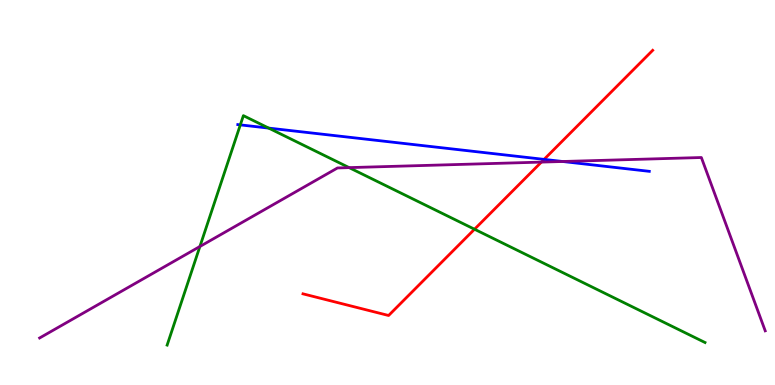[{'lines': ['blue', 'red'], 'intersections': [{'x': 7.02, 'y': 5.86}]}, {'lines': ['green', 'red'], 'intersections': [{'x': 6.12, 'y': 4.05}]}, {'lines': ['purple', 'red'], 'intersections': [{'x': 6.99, 'y': 5.79}]}, {'lines': ['blue', 'green'], 'intersections': [{'x': 3.1, 'y': 6.76}, {'x': 3.47, 'y': 6.67}]}, {'lines': ['blue', 'purple'], 'intersections': [{'x': 7.26, 'y': 5.81}]}, {'lines': ['green', 'purple'], 'intersections': [{'x': 2.58, 'y': 3.6}, {'x': 4.5, 'y': 5.65}]}]